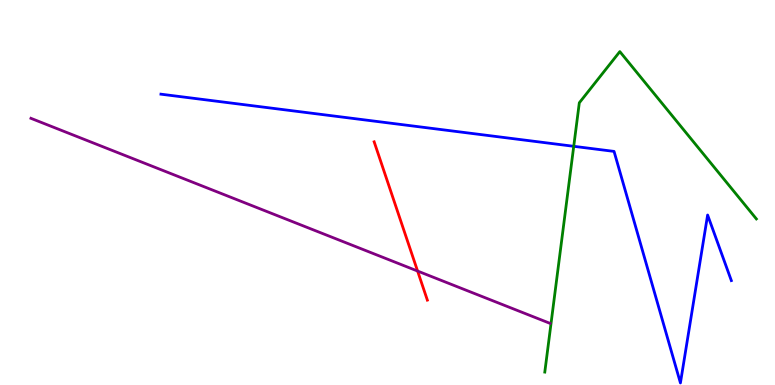[{'lines': ['blue', 'red'], 'intersections': []}, {'lines': ['green', 'red'], 'intersections': []}, {'lines': ['purple', 'red'], 'intersections': [{'x': 5.39, 'y': 2.96}]}, {'lines': ['blue', 'green'], 'intersections': [{'x': 7.4, 'y': 6.2}]}, {'lines': ['blue', 'purple'], 'intersections': []}, {'lines': ['green', 'purple'], 'intersections': []}]